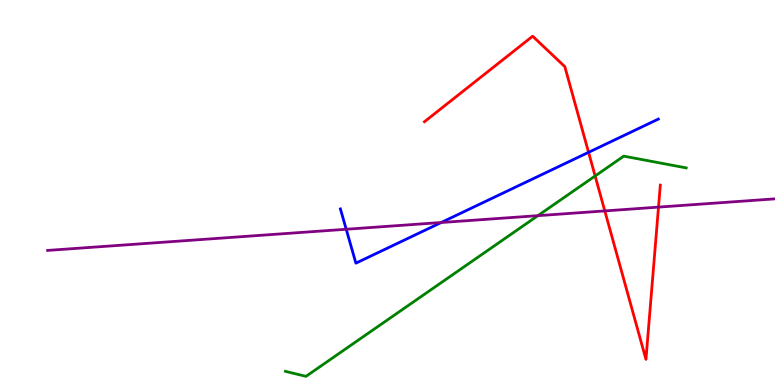[{'lines': ['blue', 'red'], 'intersections': [{'x': 7.59, 'y': 6.04}]}, {'lines': ['green', 'red'], 'intersections': [{'x': 7.68, 'y': 5.43}]}, {'lines': ['purple', 'red'], 'intersections': [{'x': 7.8, 'y': 4.52}, {'x': 8.5, 'y': 4.62}]}, {'lines': ['blue', 'green'], 'intersections': []}, {'lines': ['blue', 'purple'], 'intersections': [{'x': 4.47, 'y': 4.05}, {'x': 5.69, 'y': 4.22}]}, {'lines': ['green', 'purple'], 'intersections': [{'x': 6.94, 'y': 4.4}]}]